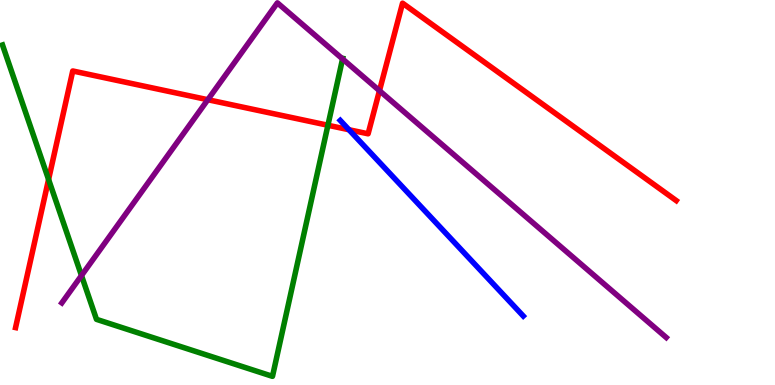[{'lines': ['blue', 'red'], 'intersections': [{'x': 4.5, 'y': 6.63}]}, {'lines': ['green', 'red'], 'intersections': [{'x': 0.627, 'y': 5.34}, {'x': 4.23, 'y': 6.75}]}, {'lines': ['purple', 'red'], 'intersections': [{'x': 2.68, 'y': 7.41}, {'x': 4.9, 'y': 7.64}]}, {'lines': ['blue', 'green'], 'intersections': []}, {'lines': ['blue', 'purple'], 'intersections': []}, {'lines': ['green', 'purple'], 'intersections': [{'x': 1.05, 'y': 2.84}, {'x': 4.42, 'y': 8.47}]}]